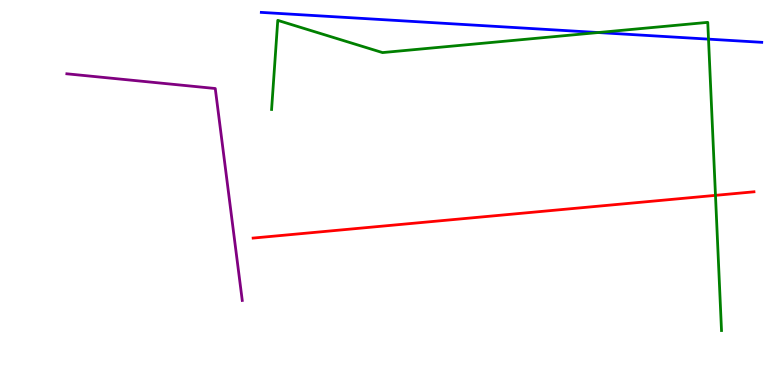[{'lines': ['blue', 'red'], 'intersections': []}, {'lines': ['green', 'red'], 'intersections': [{'x': 9.23, 'y': 4.93}]}, {'lines': ['purple', 'red'], 'intersections': []}, {'lines': ['blue', 'green'], 'intersections': [{'x': 7.72, 'y': 9.15}, {'x': 9.14, 'y': 8.98}]}, {'lines': ['blue', 'purple'], 'intersections': []}, {'lines': ['green', 'purple'], 'intersections': []}]